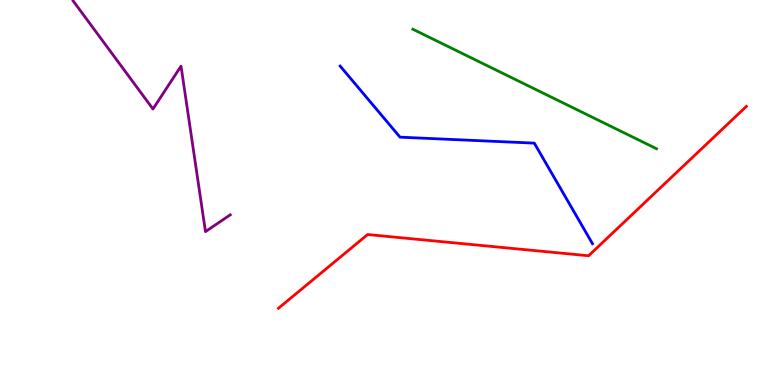[{'lines': ['blue', 'red'], 'intersections': []}, {'lines': ['green', 'red'], 'intersections': []}, {'lines': ['purple', 'red'], 'intersections': []}, {'lines': ['blue', 'green'], 'intersections': []}, {'lines': ['blue', 'purple'], 'intersections': []}, {'lines': ['green', 'purple'], 'intersections': []}]